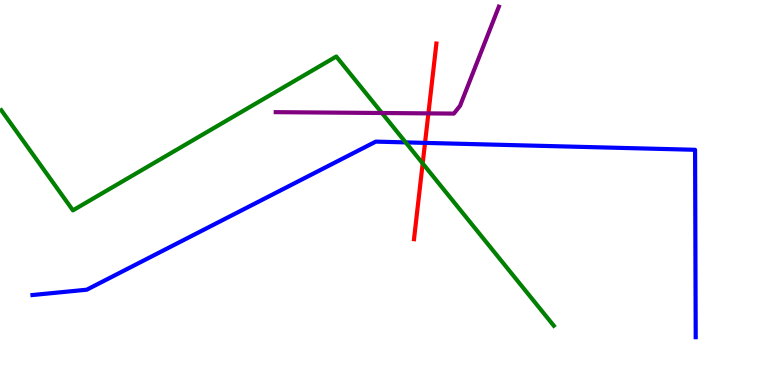[{'lines': ['blue', 'red'], 'intersections': [{'x': 5.48, 'y': 6.29}]}, {'lines': ['green', 'red'], 'intersections': [{'x': 5.45, 'y': 5.75}]}, {'lines': ['purple', 'red'], 'intersections': [{'x': 5.53, 'y': 7.06}]}, {'lines': ['blue', 'green'], 'intersections': [{'x': 5.23, 'y': 6.3}]}, {'lines': ['blue', 'purple'], 'intersections': []}, {'lines': ['green', 'purple'], 'intersections': [{'x': 4.93, 'y': 7.06}]}]